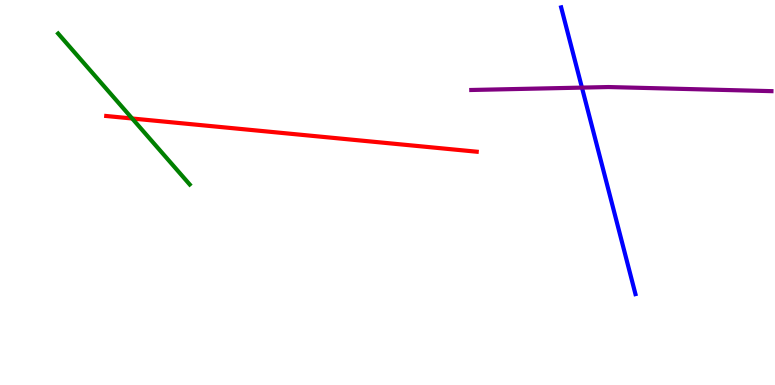[{'lines': ['blue', 'red'], 'intersections': []}, {'lines': ['green', 'red'], 'intersections': [{'x': 1.71, 'y': 6.92}]}, {'lines': ['purple', 'red'], 'intersections': []}, {'lines': ['blue', 'green'], 'intersections': []}, {'lines': ['blue', 'purple'], 'intersections': [{'x': 7.51, 'y': 7.72}]}, {'lines': ['green', 'purple'], 'intersections': []}]